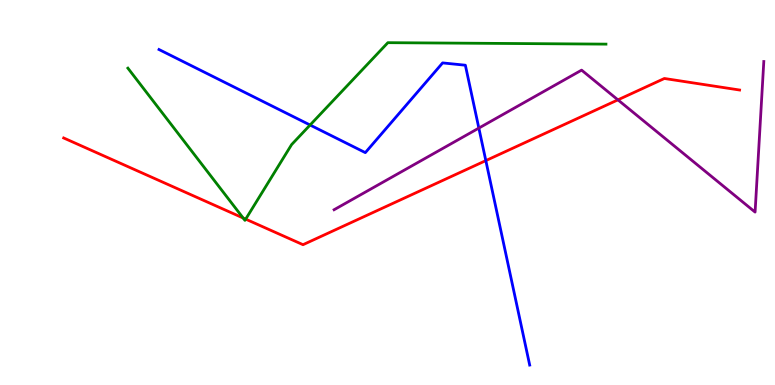[{'lines': ['blue', 'red'], 'intersections': [{'x': 6.27, 'y': 5.83}]}, {'lines': ['green', 'red'], 'intersections': [{'x': 3.14, 'y': 4.34}, {'x': 3.17, 'y': 4.31}]}, {'lines': ['purple', 'red'], 'intersections': [{'x': 7.97, 'y': 7.41}]}, {'lines': ['blue', 'green'], 'intersections': [{'x': 4.0, 'y': 6.75}]}, {'lines': ['blue', 'purple'], 'intersections': [{'x': 6.18, 'y': 6.67}]}, {'lines': ['green', 'purple'], 'intersections': []}]